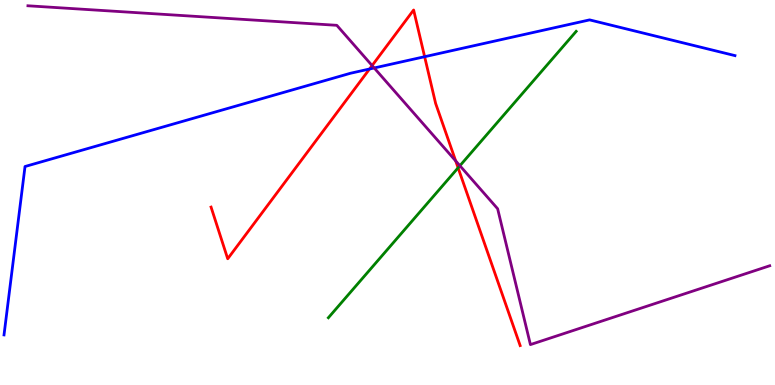[{'lines': ['blue', 'red'], 'intersections': [{'x': 4.77, 'y': 8.21}, {'x': 5.48, 'y': 8.53}]}, {'lines': ['green', 'red'], 'intersections': [{'x': 5.91, 'y': 5.64}]}, {'lines': ['purple', 'red'], 'intersections': [{'x': 4.8, 'y': 8.3}, {'x': 5.88, 'y': 5.82}]}, {'lines': ['blue', 'green'], 'intersections': []}, {'lines': ['blue', 'purple'], 'intersections': [{'x': 4.83, 'y': 8.23}]}, {'lines': ['green', 'purple'], 'intersections': [{'x': 5.93, 'y': 5.7}]}]